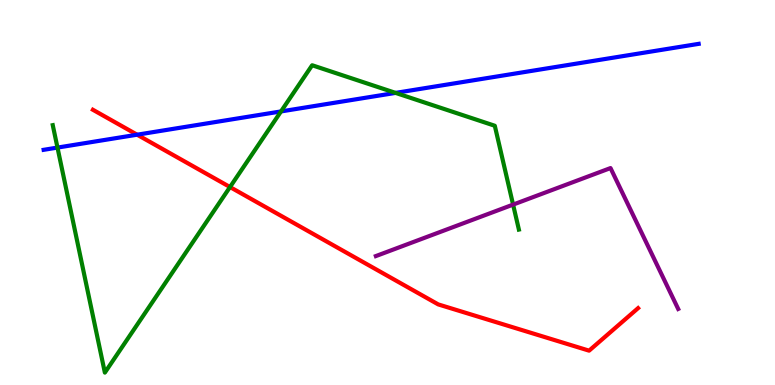[{'lines': ['blue', 'red'], 'intersections': [{'x': 1.77, 'y': 6.5}]}, {'lines': ['green', 'red'], 'intersections': [{'x': 2.97, 'y': 5.14}]}, {'lines': ['purple', 'red'], 'intersections': []}, {'lines': ['blue', 'green'], 'intersections': [{'x': 0.742, 'y': 6.17}, {'x': 3.63, 'y': 7.11}, {'x': 5.1, 'y': 7.59}]}, {'lines': ['blue', 'purple'], 'intersections': []}, {'lines': ['green', 'purple'], 'intersections': [{'x': 6.62, 'y': 4.69}]}]